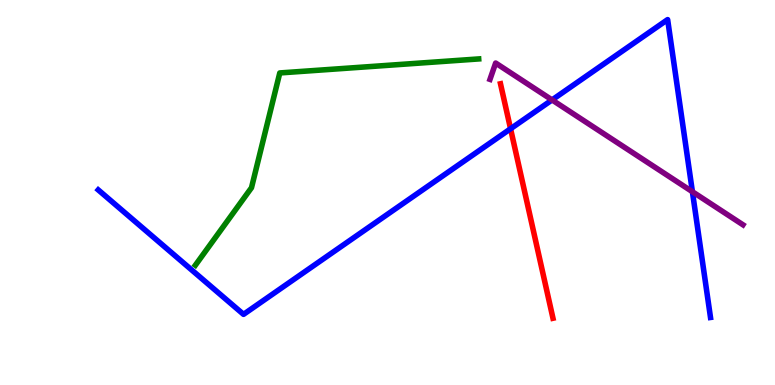[{'lines': ['blue', 'red'], 'intersections': [{'x': 6.59, 'y': 6.66}]}, {'lines': ['green', 'red'], 'intersections': []}, {'lines': ['purple', 'red'], 'intersections': []}, {'lines': ['blue', 'green'], 'intersections': []}, {'lines': ['blue', 'purple'], 'intersections': [{'x': 7.12, 'y': 7.4}, {'x': 8.93, 'y': 5.02}]}, {'lines': ['green', 'purple'], 'intersections': []}]